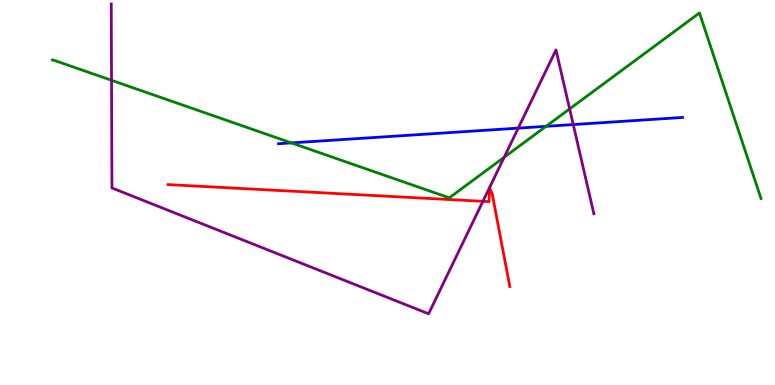[{'lines': ['blue', 'red'], 'intersections': []}, {'lines': ['green', 'red'], 'intersections': []}, {'lines': ['purple', 'red'], 'intersections': [{'x': 6.23, 'y': 4.77}]}, {'lines': ['blue', 'green'], 'intersections': [{'x': 3.76, 'y': 6.29}, {'x': 7.05, 'y': 6.72}]}, {'lines': ['blue', 'purple'], 'intersections': [{'x': 6.69, 'y': 6.67}, {'x': 7.4, 'y': 6.76}]}, {'lines': ['green', 'purple'], 'intersections': [{'x': 1.44, 'y': 7.91}, {'x': 6.51, 'y': 5.92}, {'x': 7.35, 'y': 7.17}]}]